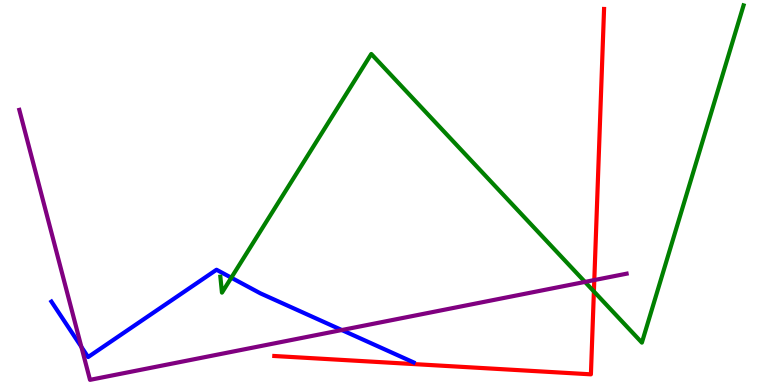[{'lines': ['blue', 'red'], 'intersections': []}, {'lines': ['green', 'red'], 'intersections': [{'x': 7.66, 'y': 2.43}]}, {'lines': ['purple', 'red'], 'intersections': [{'x': 7.67, 'y': 2.73}]}, {'lines': ['blue', 'green'], 'intersections': [{'x': 2.98, 'y': 2.79}]}, {'lines': ['blue', 'purple'], 'intersections': [{'x': 1.05, 'y': 0.99}, {'x': 4.41, 'y': 1.43}]}, {'lines': ['green', 'purple'], 'intersections': [{'x': 7.55, 'y': 2.68}]}]